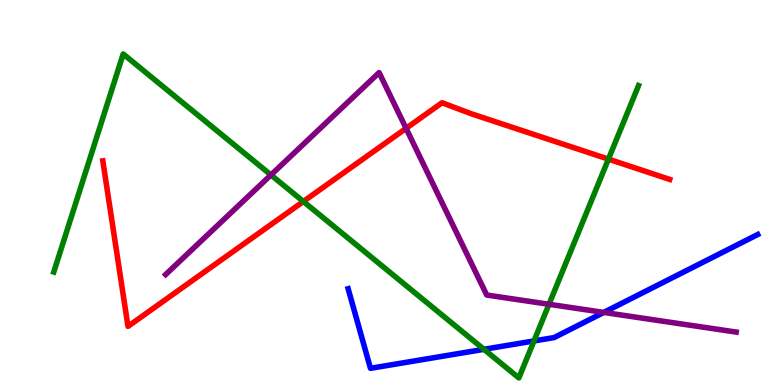[{'lines': ['blue', 'red'], 'intersections': []}, {'lines': ['green', 'red'], 'intersections': [{'x': 3.91, 'y': 4.77}, {'x': 7.85, 'y': 5.87}]}, {'lines': ['purple', 'red'], 'intersections': [{'x': 5.24, 'y': 6.67}]}, {'lines': ['blue', 'green'], 'intersections': [{'x': 6.24, 'y': 0.927}, {'x': 6.89, 'y': 1.14}]}, {'lines': ['blue', 'purple'], 'intersections': [{'x': 7.79, 'y': 1.89}]}, {'lines': ['green', 'purple'], 'intersections': [{'x': 3.5, 'y': 5.46}, {'x': 7.08, 'y': 2.1}]}]